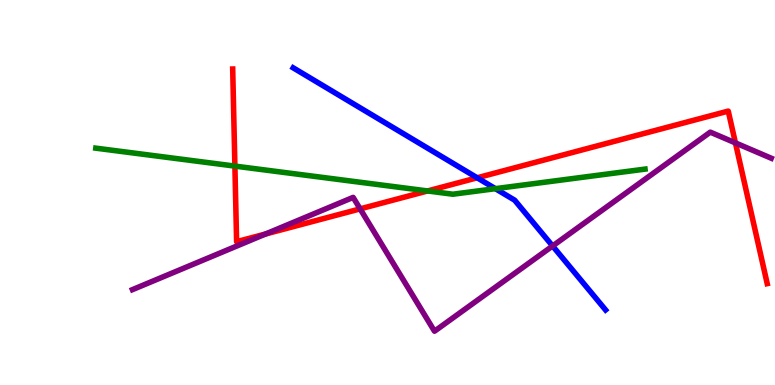[{'lines': ['blue', 'red'], 'intersections': [{'x': 6.16, 'y': 5.38}]}, {'lines': ['green', 'red'], 'intersections': [{'x': 3.03, 'y': 5.69}, {'x': 5.52, 'y': 5.04}]}, {'lines': ['purple', 'red'], 'intersections': [{'x': 3.43, 'y': 3.92}, {'x': 4.65, 'y': 4.57}, {'x': 9.49, 'y': 6.29}]}, {'lines': ['blue', 'green'], 'intersections': [{'x': 6.39, 'y': 5.1}]}, {'lines': ['blue', 'purple'], 'intersections': [{'x': 7.13, 'y': 3.61}]}, {'lines': ['green', 'purple'], 'intersections': []}]